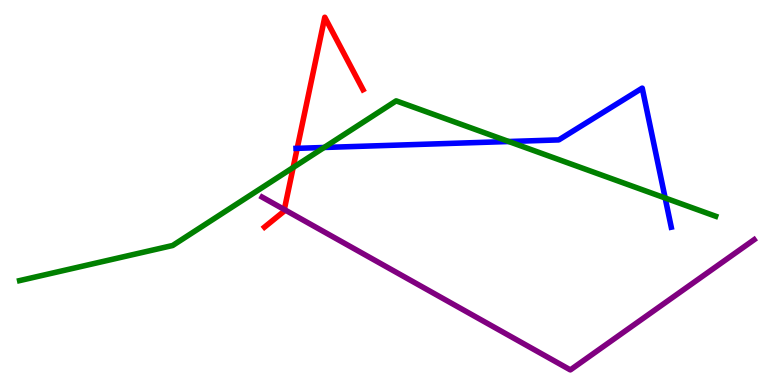[{'lines': ['blue', 'red'], 'intersections': [{'x': 3.83, 'y': 6.15}]}, {'lines': ['green', 'red'], 'intersections': [{'x': 3.78, 'y': 5.65}]}, {'lines': ['purple', 'red'], 'intersections': [{'x': 3.67, 'y': 4.56}]}, {'lines': ['blue', 'green'], 'intersections': [{'x': 4.18, 'y': 6.17}, {'x': 6.56, 'y': 6.32}, {'x': 8.58, 'y': 4.86}]}, {'lines': ['blue', 'purple'], 'intersections': []}, {'lines': ['green', 'purple'], 'intersections': []}]